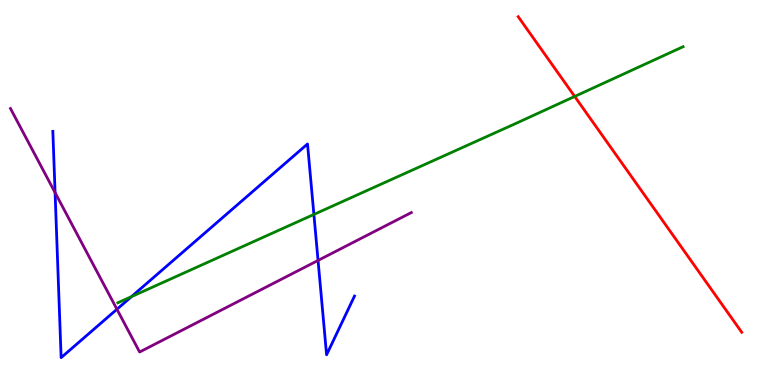[{'lines': ['blue', 'red'], 'intersections': []}, {'lines': ['green', 'red'], 'intersections': [{'x': 7.42, 'y': 7.49}]}, {'lines': ['purple', 'red'], 'intersections': []}, {'lines': ['blue', 'green'], 'intersections': [{'x': 1.7, 'y': 2.3}, {'x': 4.05, 'y': 4.43}]}, {'lines': ['blue', 'purple'], 'intersections': [{'x': 0.711, 'y': 5.0}, {'x': 1.51, 'y': 1.97}, {'x': 4.1, 'y': 3.24}]}, {'lines': ['green', 'purple'], 'intersections': []}]